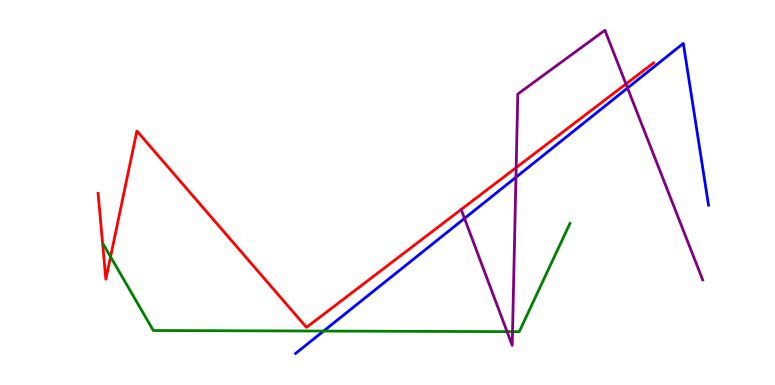[{'lines': ['blue', 'red'], 'intersections': []}, {'lines': ['green', 'red'], 'intersections': [{'x': 1.43, 'y': 3.33}]}, {'lines': ['purple', 'red'], 'intersections': [{'x': 6.66, 'y': 5.65}, {'x': 8.08, 'y': 7.82}]}, {'lines': ['blue', 'green'], 'intersections': [{'x': 4.18, 'y': 1.4}]}, {'lines': ['blue', 'purple'], 'intersections': [{'x': 5.99, 'y': 4.33}, {'x': 6.66, 'y': 5.4}, {'x': 8.1, 'y': 7.71}]}, {'lines': ['green', 'purple'], 'intersections': [{'x': 6.54, 'y': 1.39}, {'x': 6.61, 'y': 1.39}]}]